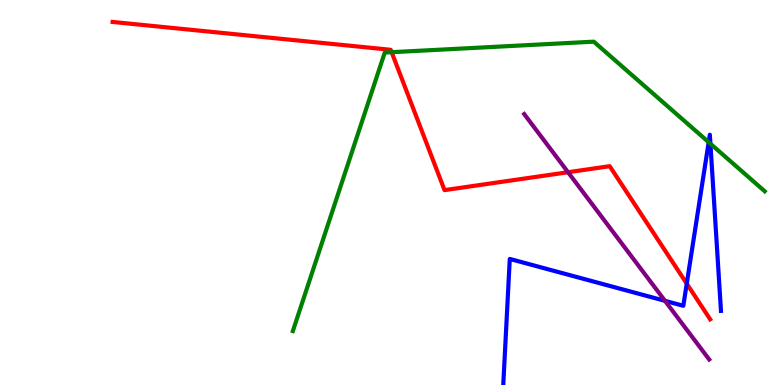[{'lines': ['blue', 'red'], 'intersections': [{'x': 8.86, 'y': 2.63}]}, {'lines': ['green', 'red'], 'intersections': [{'x': 5.05, 'y': 8.64}]}, {'lines': ['purple', 'red'], 'intersections': [{'x': 7.33, 'y': 5.53}]}, {'lines': ['blue', 'green'], 'intersections': [{'x': 9.14, 'y': 6.31}, {'x': 9.17, 'y': 6.27}]}, {'lines': ['blue', 'purple'], 'intersections': [{'x': 8.58, 'y': 2.19}]}, {'lines': ['green', 'purple'], 'intersections': []}]